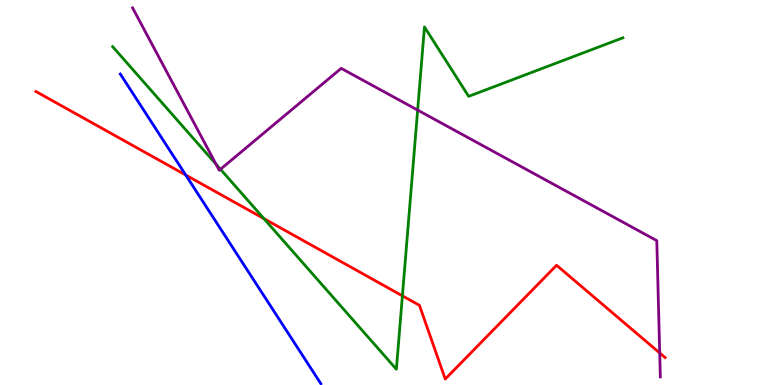[{'lines': ['blue', 'red'], 'intersections': [{'x': 2.4, 'y': 5.45}]}, {'lines': ['green', 'red'], 'intersections': [{'x': 3.41, 'y': 4.32}, {'x': 5.19, 'y': 2.32}]}, {'lines': ['purple', 'red'], 'intersections': [{'x': 8.51, 'y': 0.832}]}, {'lines': ['blue', 'green'], 'intersections': []}, {'lines': ['blue', 'purple'], 'intersections': []}, {'lines': ['green', 'purple'], 'intersections': [{'x': 2.79, 'y': 5.73}, {'x': 2.84, 'y': 5.6}, {'x': 5.39, 'y': 7.14}]}]